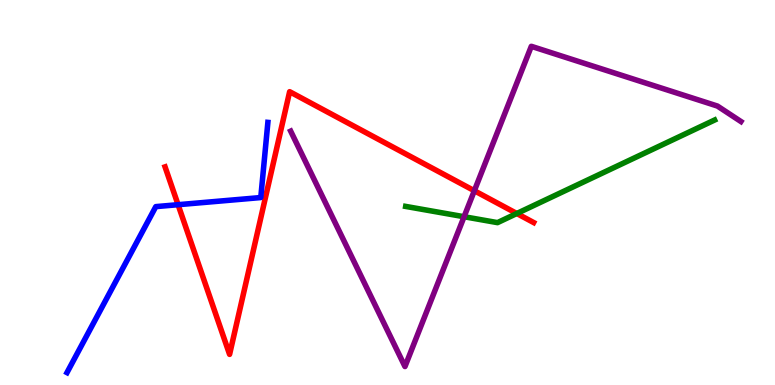[{'lines': ['blue', 'red'], 'intersections': [{'x': 2.3, 'y': 4.68}]}, {'lines': ['green', 'red'], 'intersections': [{'x': 6.67, 'y': 4.45}]}, {'lines': ['purple', 'red'], 'intersections': [{'x': 6.12, 'y': 5.05}]}, {'lines': ['blue', 'green'], 'intersections': []}, {'lines': ['blue', 'purple'], 'intersections': []}, {'lines': ['green', 'purple'], 'intersections': [{'x': 5.99, 'y': 4.37}]}]